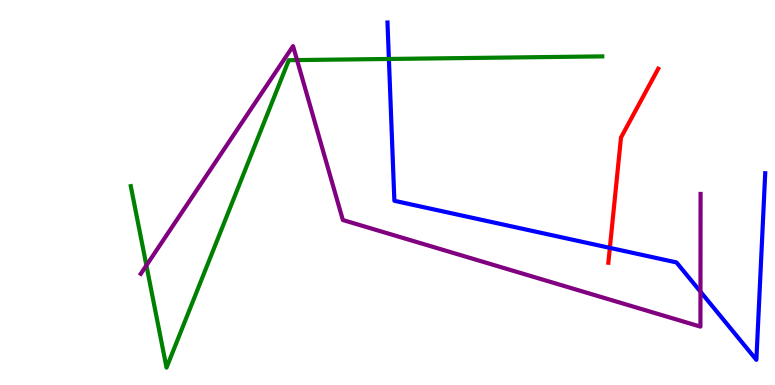[{'lines': ['blue', 'red'], 'intersections': [{'x': 7.87, 'y': 3.56}]}, {'lines': ['green', 'red'], 'intersections': []}, {'lines': ['purple', 'red'], 'intersections': []}, {'lines': ['blue', 'green'], 'intersections': [{'x': 5.02, 'y': 8.47}]}, {'lines': ['blue', 'purple'], 'intersections': [{'x': 9.04, 'y': 2.42}]}, {'lines': ['green', 'purple'], 'intersections': [{'x': 1.89, 'y': 3.11}, {'x': 3.83, 'y': 8.44}]}]